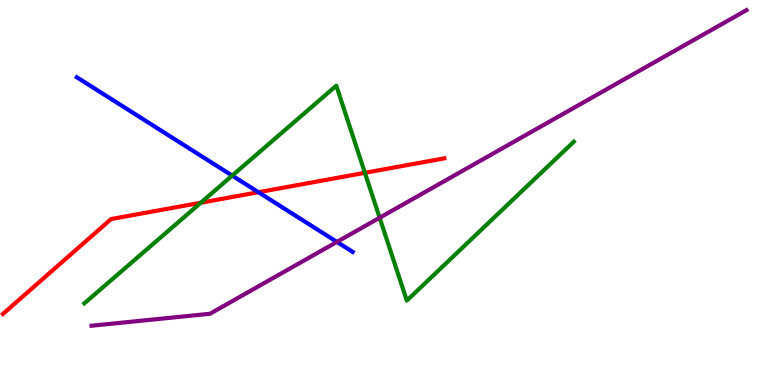[{'lines': ['blue', 'red'], 'intersections': [{'x': 3.33, 'y': 5.01}]}, {'lines': ['green', 'red'], 'intersections': [{'x': 2.59, 'y': 4.73}, {'x': 4.71, 'y': 5.51}]}, {'lines': ['purple', 'red'], 'intersections': []}, {'lines': ['blue', 'green'], 'intersections': [{'x': 3.0, 'y': 5.44}]}, {'lines': ['blue', 'purple'], 'intersections': [{'x': 4.35, 'y': 3.72}]}, {'lines': ['green', 'purple'], 'intersections': [{'x': 4.9, 'y': 4.34}]}]